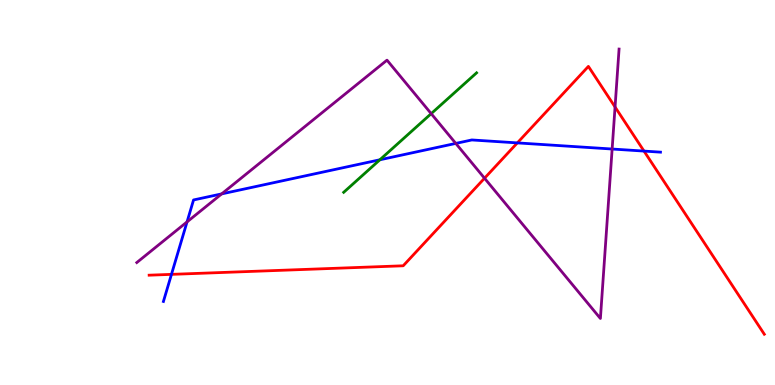[{'lines': ['blue', 'red'], 'intersections': [{'x': 2.21, 'y': 2.87}, {'x': 6.68, 'y': 6.29}, {'x': 8.31, 'y': 6.08}]}, {'lines': ['green', 'red'], 'intersections': []}, {'lines': ['purple', 'red'], 'intersections': [{'x': 6.25, 'y': 5.37}, {'x': 7.94, 'y': 7.22}]}, {'lines': ['blue', 'green'], 'intersections': [{'x': 4.9, 'y': 5.85}]}, {'lines': ['blue', 'purple'], 'intersections': [{'x': 2.41, 'y': 4.24}, {'x': 2.86, 'y': 4.96}, {'x': 5.88, 'y': 6.27}, {'x': 7.9, 'y': 6.13}]}, {'lines': ['green', 'purple'], 'intersections': [{'x': 5.56, 'y': 7.05}]}]